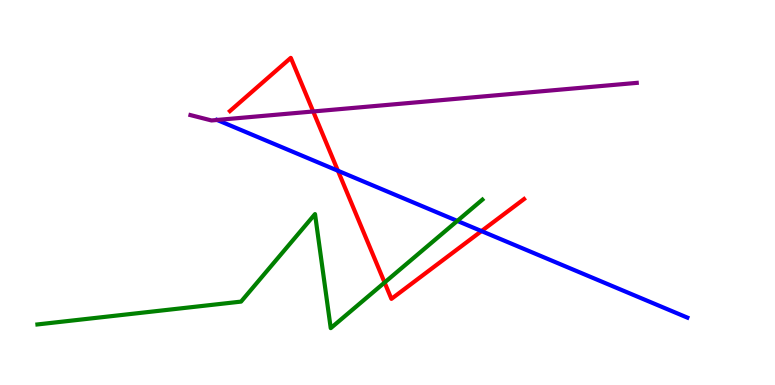[{'lines': ['blue', 'red'], 'intersections': [{'x': 4.36, 'y': 5.57}, {'x': 6.21, 'y': 4.0}]}, {'lines': ['green', 'red'], 'intersections': [{'x': 4.96, 'y': 2.66}]}, {'lines': ['purple', 'red'], 'intersections': [{'x': 4.04, 'y': 7.1}]}, {'lines': ['blue', 'green'], 'intersections': [{'x': 5.9, 'y': 4.26}]}, {'lines': ['blue', 'purple'], 'intersections': [{'x': 2.8, 'y': 6.88}]}, {'lines': ['green', 'purple'], 'intersections': []}]